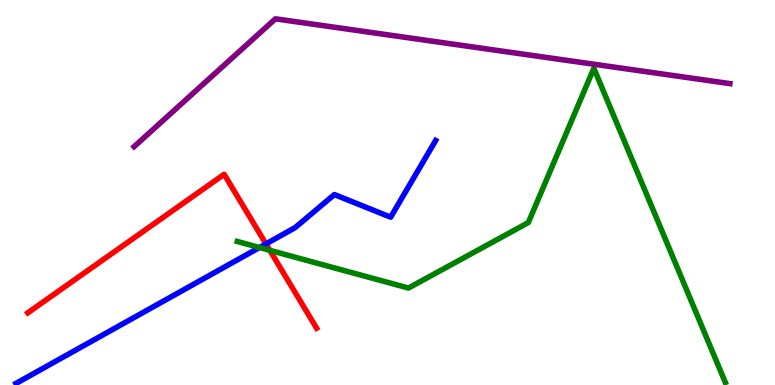[{'lines': ['blue', 'red'], 'intersections': [{'x': 3.43, 'y': 3.67}]}, {'lines': ['green', 'red'], 'intersections': [{'x': 3.48, 'y': 3.5}]}, {'lines': ['purple', 'red'], 'intersections': []}, {'lines': ['blue', 'green'], 'intersections': [{'x': 3.35, 'y': 3.57}]}, {'lines': ['blue', 'purple'], 'intersections': []}, {'lines': ['green', 'purple'], 'intersections': []}]